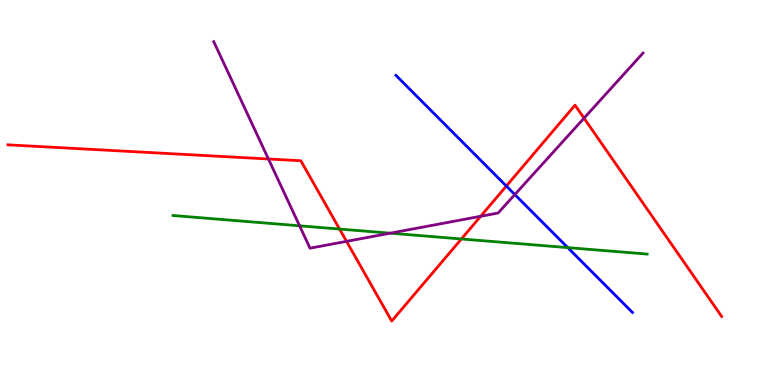[{'lines': ['blue', 'red'], 'intersections': [{'x': 6.53, 'y': 5.17}]}, {'lines': ['green', 'red'], 'intersections': [{'x': 4.38, 'y': 4.05}, {'x': 5.95, 'y': 3.79}]}, {'lines': ['purple', 'red'], 'intersections': [{'x': 3.46, 'y': 5.87}, {'x': 4.47, 'y': 3.73}, {'x': 6.2, 'y': 4.38}, {'x': 7.54, 'y': 6.93}]}, {'lines': ['blue', 'green'], 'intersections': [{'x': 7.33, 'y': 3.57}]}, {'lines': ['blue', 'purple'], 'intersections': [{'x': 6.64, 'y': 4.95}]}, {'lines': ['green', 'purple'], 'intersections': [{'x': 3.87, 'y': 4.14}, {'x': 5.04, 'y': 3.94}]}]